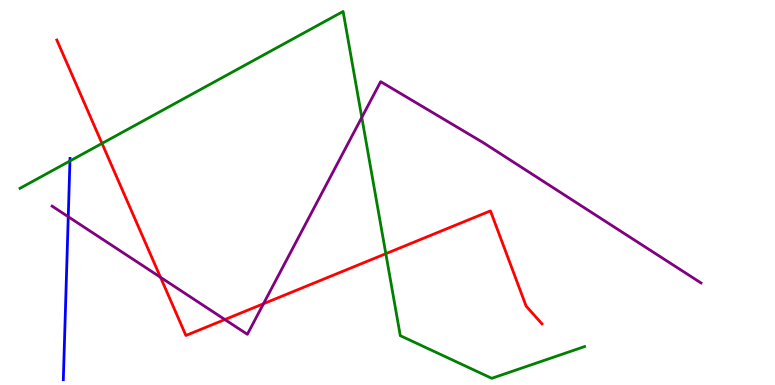[{'lines': ['blue', 'red'], 'intersections': []}, {'lines': ['green', 'red'], 'intersections': [{'x': 1.32, 'y': 6.27}, {'x': 4.98, 'y': 3.41}]}, {'lines': ['purple', 'red'], 'intersections': [{'x': 2.07, 'y': 2.8}, {'x': 2.9, 'y': 1.7}, {'x': 3.4, 'y': 2.11}]}, {'lines': ['blue', 'green'], 'intersections': [{'x': 0.902, 'y': 5.82}]}, {'lines': ['blue', 'purple'], 'intersections': [{'x': 0.881, 'y': 4.37}]}, {'lines': ['green', 'purple'], 'intersections': [{'x': 4.67, 'y': 6.95}]}]